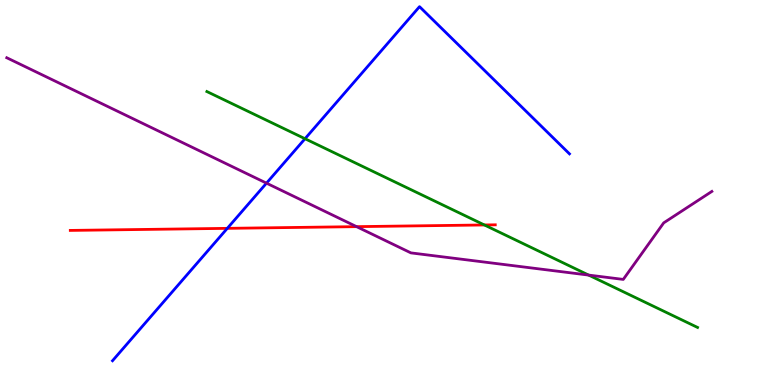[{'lines': ['blue', 'red'], 'intersections': [{'x': 2.93, 'y': 4.07}]}, {'lines': ['green', 'red'], 'intersections': [{'x': 6.25, 'y': 4.16}]}, {'lines': ['purple', 'red'], 'intersections': [{'x': 4.6, 'y': 4.11}]}, {'lines': ['blue', 'green'], 'intersections': [{'x': 3.94, 'y': 6.4}]}, {'lines': ['blue', 'purple'], 'intersections': [{'x': 3.44, 'y': 5.24}]}, {'lines': ['green', 'purple'], 'intersections': [{'x': 7.6, 'y': 2.85}]}]